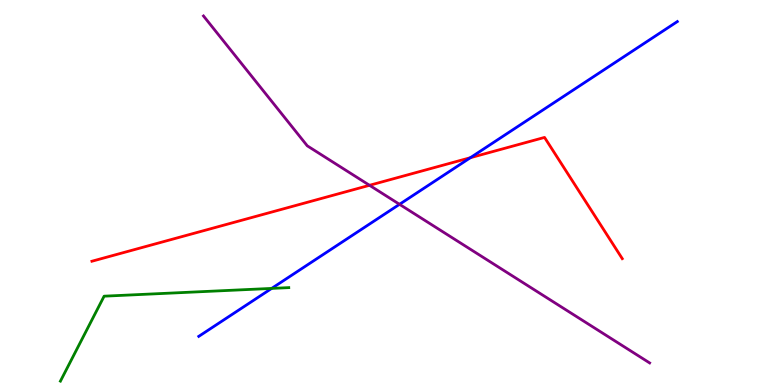[{'lines': ['blue', 'red'], 'intersections': [{'x': 6.07, 'y': 5.9}]}, {'lines': ['green', 'red'], 'intersections': []}, {'lines': ['purple', 'red'], 'intersections': [{'x': 4.77, 'y': 5.19}]}, {'lines': ['blue', 'green'], 'intersections': [{'x': 3.51, 'y': 2.51}]}, {'lines': ['blue', 'purple'], 'intersections': [{'x': 5.16, 'y': 4.69}]}, {'lines': ['green', 'purple'], 'intersections': []}]